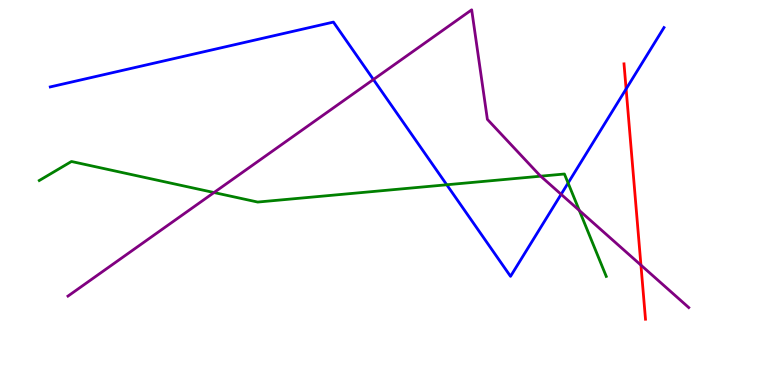[{'lines': ['blue', 'red'], 'intersections': [{'x': 8.08, 'y': 7.69}]}, {'lines': ['green', 'red'], 'intersections': []}, {'lines': ['purple', 'red'], 'intersections': [{'x': 8.27, 'y': 3.11}]}, {'lines': ['blue', 'green'], 'intersections': [{'x': 5.76, 'y': 5.2}, {'x': 7.33, 'y': 5.25}]}, {'lines': ['blue', 'purple'], 'intersections': [{'x': 4.82, 'y': 7.93}, {'x': 7.24, 'y': 4.95}]}, {'lines': ['green', 'purple'], 'intersections': [{'x': 2.76, 'y': 5.0}, {'x': 6.98, 'y': 5.42}, {'x': 7.47, 'y': 4.53}]}]